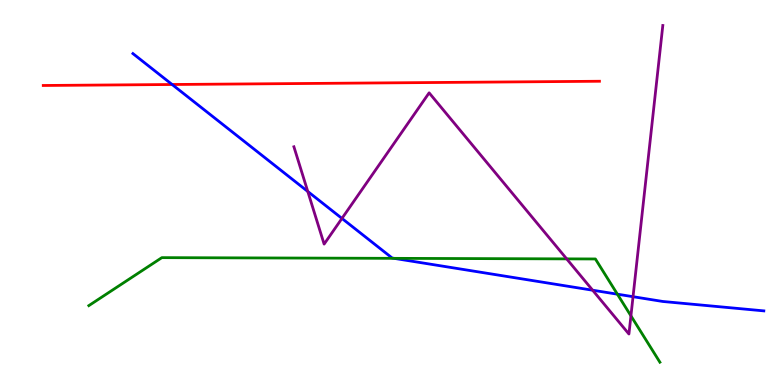[{'lines': ['blue', 'red'], 'intersections': [{'x': 2.22, 'y': 7.81}]}, {'lines': ['green', 'red'], 'intersections': []}, {'lines': ['purple', 'red'], 'intersections': []}, {'lines': ['blue', 'green'], 'intersections': [{'x': 5.08, 'y': 3.29}, {'x': 7.97, 'y': 2.36}]}, {'lines': ['blue', 'purple'], 'intersections': [{'x': 3.97, 'y': 5.03}, {'x': 4.41, 'y': 4.33}, {'x': 7.65, 'y': 2.46}, {'x': 8.17, 'y': 2.29}]}, {'lines': ['green', 'purple'], 'intersections': [{'x': 7.31, 'y': 3.28}, {'x': 8.14, 'y': 1.8}]}]